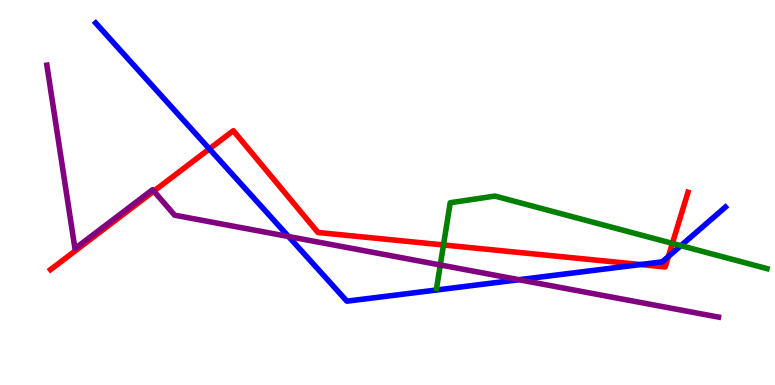[{'lines': ['blue', 'red'], 'intersections': [{'x': 2.7, 'y': 6.13}, {'x': 8.27, 'y': 3.13}, {'x': 8.62, 'y': 3.34}]}, {'lines': ['green', 'red'], 'intersections': [{'x': 5.72, 'y': 3.64}, {'x': 8.68, 'y': 3.68}]}, {'lines': ['purple', 'red'], 'intersections': [{'x': 1.98, 'y': 5.04}]}, {'lines': ['blue', 'green'], 'intersections': [{'x': 8.79, 'y': 3.62}]}, {'lines': ['blue', 'purple'], 'intersections': [{'x': 3.72, 'y': 3.86}, {'x': 6.7, 'y': 2.73}]}, {'lines': ['green', 'purple'], 'intersections': [{'x': 5.68, 'y': 3.12}]}]